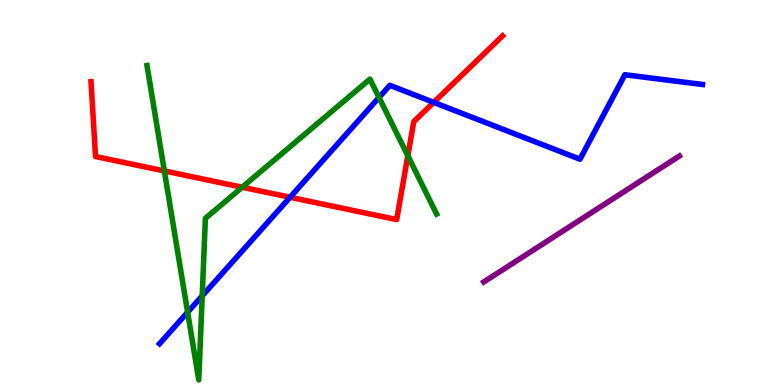[{'lines': ['blue', 'red'], 'intersections': [{'x': 3.74, 'y': 4.88}, {'x': 5.6, 'y': 7.34}]}, {'lines': ['green', 'red'], 'intersections': [{'x': 2.12, 'y': 5.56}, {'x': 3.12, 'y': 5.14}, {'x': 5.26, 'y': 5.95}]}, {'lines': ['purple', 'red'], 'intersections': []}, {'lines': ['blue', 'green'], 'intersections': [{'x': 2.42, 'y': 1.89}, {'x': 2.61, 'y': 2.32}, {'x': 4.89, 'y': 7.47}]}, {'lines': ['blue', 'purple'], 'intersections': []}, {'lines': ['green', 'purple'], 'intersections': []}]